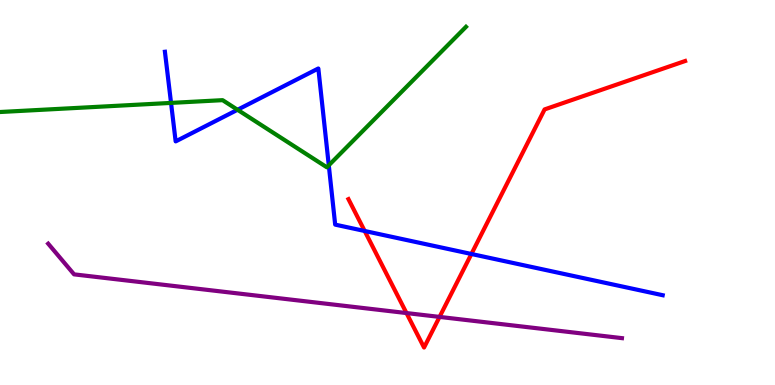[{'lines': ['blue', 'red'], 'intersections': [{'x': 4.71, 'y': 4.0}, {'x': 6.08, 'y': 3.4}]}, {'lines': ['green', 'red'], 'intersections': []}, {'lines': ['purple', 'red'], 'intersections': [{'x': 5.25, 'y': 1.87}, {'x': 5.67, 'y': 1.77}]}, {'lines': ['blue', 'green'], 'intersections': [{'x': 2.21, 'y': 7.33}, {'x': 3.07, 'y': 7.15}, {'x': 4.24, 'y': 5.71}]}, {'lines': ['blue', 'purple'], 'intersections': []}, {'lines': ['green', 'purple'], 'intersections': []}]